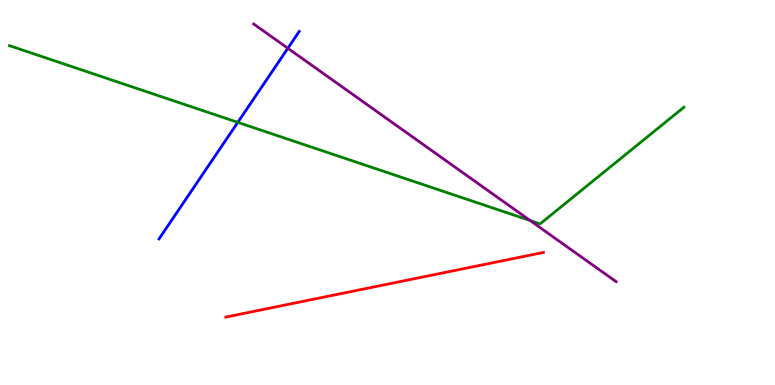[{'lines': ['blue', 'red'], 'intersections': []}, {'lines': ['green', 'red'], 'intersections': []}, {'lines': ['purple', 'red'], 'intersections': []}, {'lines': ['blue', 'green'], 'intersections': [{'x': 3.07, 'y': 6.82}]}, {'lines': ['blue', 'purple'], 'intersections': [{'x': 3.71, 'y': 8.75}]}, {'lines': ['green', 'purple'], 'intersections': [{'x': 6.84, 'y': 4.27}]}]